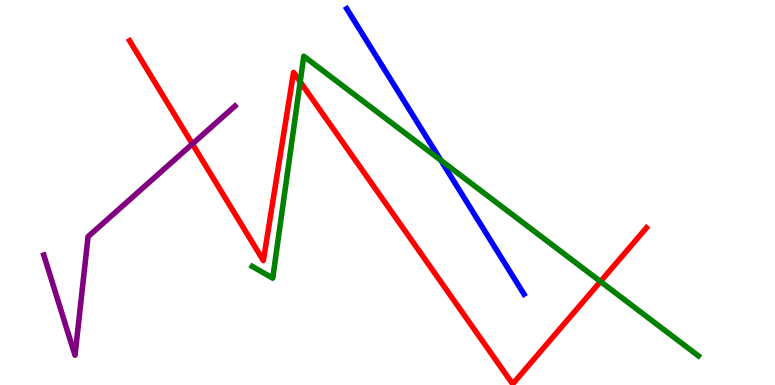[{'lines': ['blue', 'red'], 'intersections': []}, {'lines': ['green', 'red'], 'intersections': [{'x': 3.87, 'y': 7.88}, {'x': 7.75, 'y': 2.69}]}, {'lines': ['purple', 'red'], 'intersections': [{'x': 2.48, 'y': 6.26}]}, {'lines': ['blue', 'green'], 'intersections': [{'x': 5.69, 'y': 5.84}]}, {'lines': ['blue', 'purple'], 'intersections': []}, {'lines': ['green', 'purple'], 'intersections': []}]